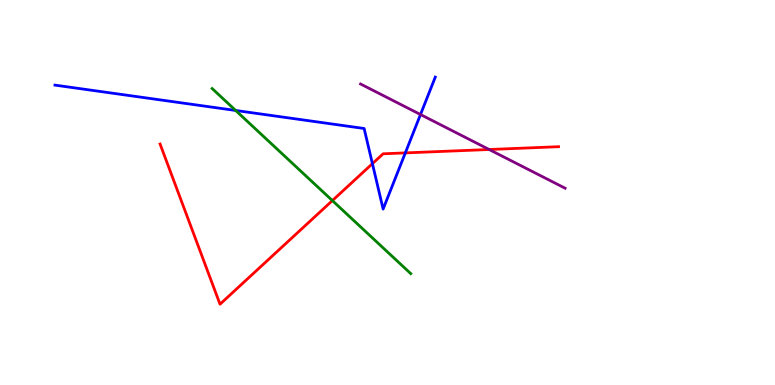[{'lines': ['blue', 'red'], 'intersections': [{'x': 4.81, 'y': 5.75}, {'x': 5.23, 'y': 6.03}]}, {'lines': ['green', 'red'], 'intersections': [{'x': 4.29, 'y': 4.79}]}, {'lines': ['purple', 'red'], 'intersections': [{'x': 6.31, 'y': 6.12}]}, {'lines': ['blue', 'green'], 'intersections': [{'x': 3.04, 'y': 7.13}]}, {'lines': ['blue', 'purple'], 'intersections': [{'x': 5.43, 'y': 7.03}]}, {'lines': ['green', 'purple'], 'intersections': []}]